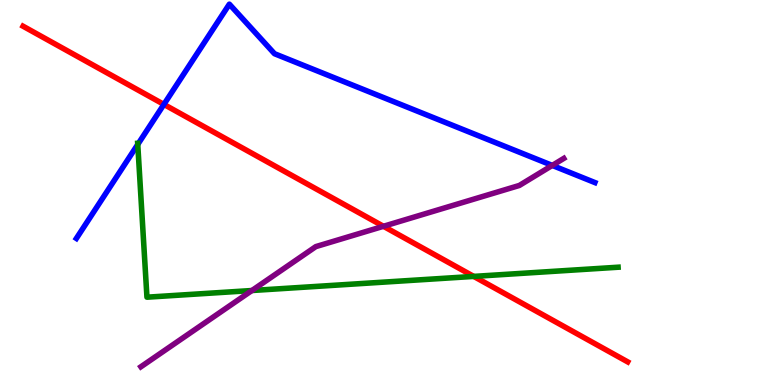[{'lines': ['blue', 'red'], 'intersections': [{'x': 2.11, 'y': 7.29}]}, {'lines': ['green', 'red'], 'intersections': [{'x': 6.11, 'y': 2.82}]}, {'lines': ['purple', 'red'], 'intersections': [{'x': 4.95, 'y': 4.12}]}, {'lines': ['blue', 'green'], 'intersections': [{'x': 1.78, 'y': 6.25}]}, {'lines': ['blue', 'purple'], 'intersections': [{'x': 7.13, 'y': 5.7}]}, {'lines': ['green', 'purple'], 'intersections': [{'x': 3.25, 'y': 2.45}]}]